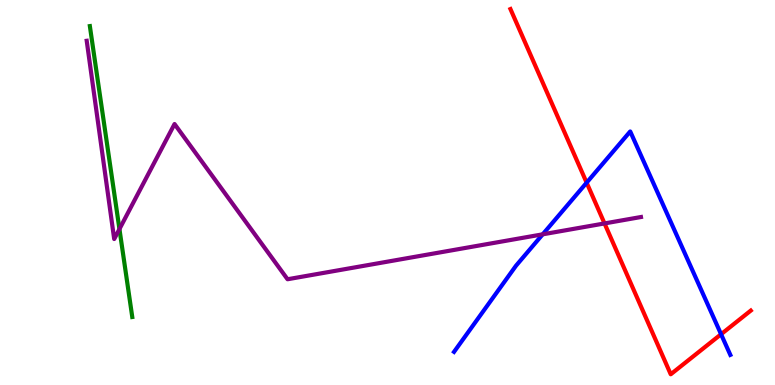[{'lines': ['blue', 'red'], 'intersections': [{'x': 7.57, 'y': 5.26}, {'x': 9.3, 'y': 1.32}]}, {'lines': ['green', 'red'], 'intersections': []}, {'lines': ['purple', 'red'], 'intersections': [{'x': 7.8, 'y': 4.2}]}, {'lines': ['blue', 'green'], 'intersections': []}, {'lines': ['blue', 'purple'], 'intersections': [{'x': 7.0, 'y': 3.91}]}, {'lines': ['green', 'purple'], 'intersections': [{'x': 1.54, 'y': 4.05}]}]